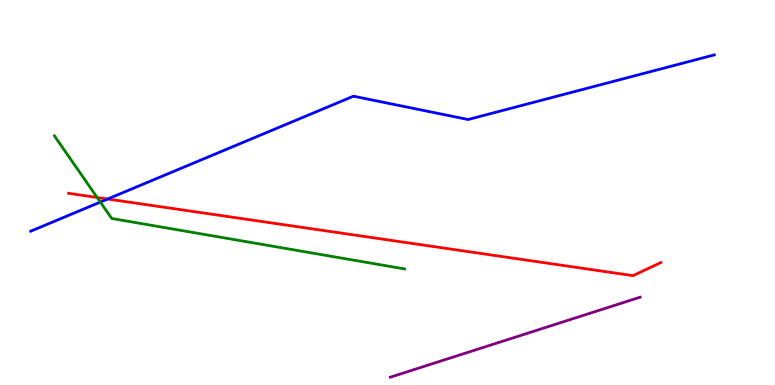[{'lines': ['blue', 'red'], 'intersections': [{'x': 1.39, 'y': 4.83}]}, {'lines': ['green', 'red'], 'intersections': [{'x': 1.25, 'y': 4.87}]}, {'lines': ['purple', 'red'], 'intersections': []}, {'lines': ['blue', 'green'], 'intersections': [{'x': 1.29, 'y': 4.75}]}, {'lines': ['blue', 'purple'], 'intersections': []}, {'lines': ['green', 'purple'], 'intersections': []}]